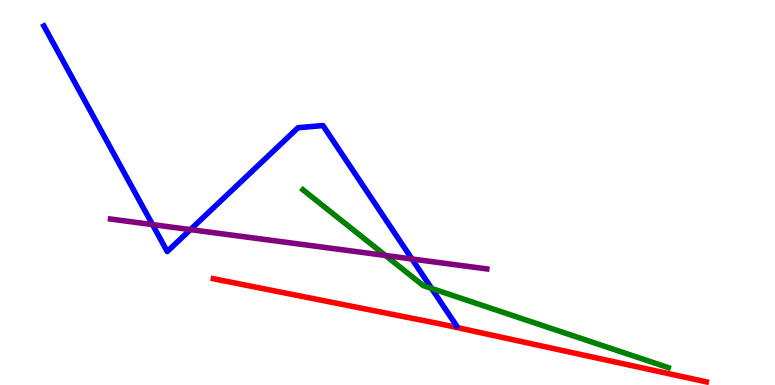[{'lines': ['blue', 'red'], 'intersections': []}, {'lines': ['green', 'red'], 'intersections': []}, {'lines': ['purple', 'red'], 'intersections': []}, {'lines': ['blue', 'green'], 'intersections': [{'x': 5.57, 'y': 2.51}]}, {'lines': ['blue', 'purple'], 'intersections': [{'x': 1.97, 'y': 4.17}, {'x': 2.46, 'y': 4.04}, {'x': 5.32, 'y': 3.27}]}, {'lines': ['green', 'purple'], 'intersections': [{'x': 4.97, 'y': 3.36}]}]